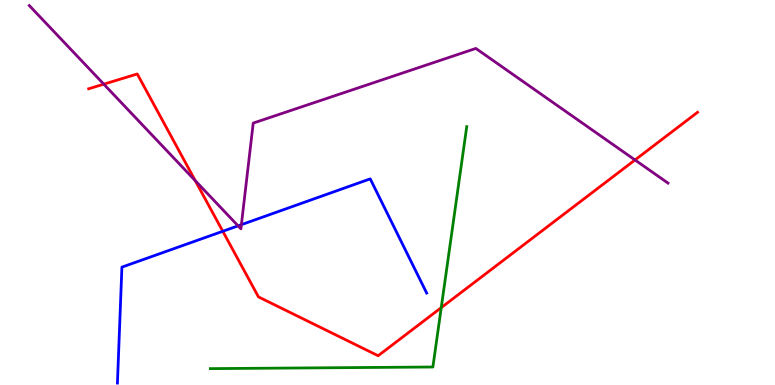[{'lines': ['blue', 'red'], 'intersections': [{'x': 2.87, 'y': 3.99}]}, {'lines': ['green', 'red'], 'intersections': [{'x': 5.69, 'y': 2.01}]}, {'lines': ['purple', 'red'], 'intersections': [{'x': 1.34, 'y': 7.81}, {'x': 2.52, 'y': 5.31}, {'x': 8.19, 'y': 5.85}]}, {'lines': ['blue', 'green'], 'intersections': []}, {'lines': ['blue', 'purple'], 'intersections': [{'x': 3.07, 'y': 4.13}, {'x': 3.11, 'y': 4.16}]}, {'lines': ['green', 'purple'], 'intersections': []}]